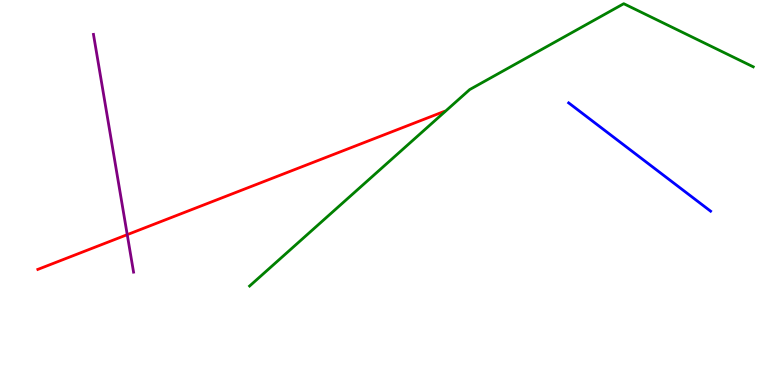[{'lines': ['blue', 'red'], 'intersections': []}, {'lines': ['green', 'red'], 'intersections': []}, {'lines': ['purple', 'red'], 'intersections': [{'x': 1.64, 'y': 3.91}]}, {'lines': ['blue', 'green'], 'intersections': []}, {'lines': ['blue', 'purple'], 'intersections': []}, {'lines': ['green', 'purple'], 'intersections': []}]